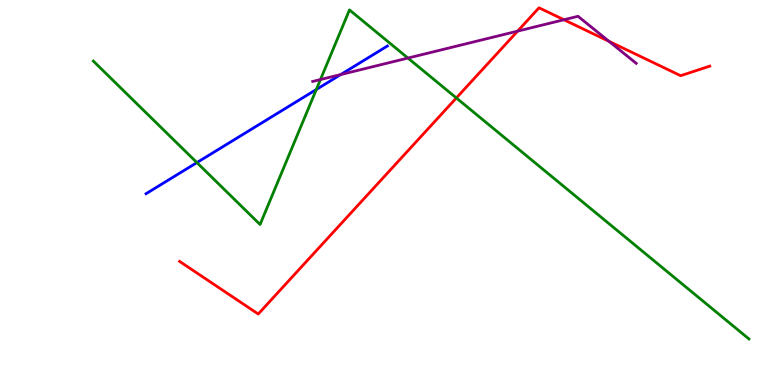[{'lines': ['blue', 'red'], 'intersections': []}, {'lines': ['green', 'red'], 'intersections': [{'x': 5.89, 'y': 7.46}]}, {'lines': ['purple', 'red'], 'intersections': [{'x': 6.68, 'y': 9.19}, {'x': 7.28, 'y': 9.49}, {'x': 7.86, 'y': 8.93}]}, {'lines': ['blue', 'green'], 'intersections': [{'x': 2.54, 'y': 5.78}, {'x': 4.08, 'y': 7.67}]}, {'lines': ['blue', 'purple'], 'intersections': [{'x': 4.4, 'y': 8.06}]}, {'lines': ['green', 'purple'], 'intersections': [{'x': 4.14, 'y': 7.93}, {'x': 5.26, 'y': 8.49}]}]